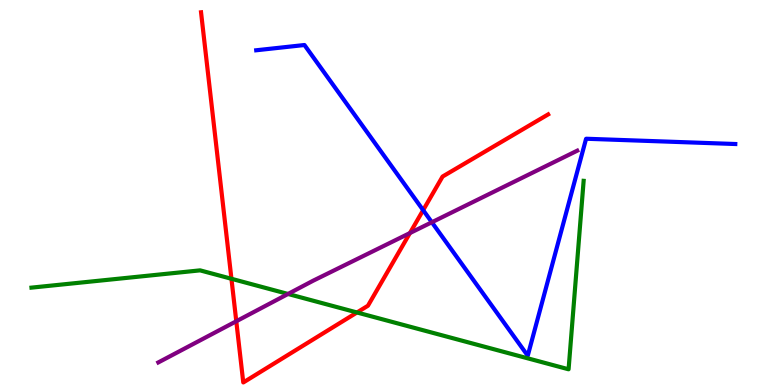[{'lines': ['blue', 'red'], 'intersections': [{'x': 5.46, 'y': 4.54}]}, {'lines': ['green', 'red'], 'intersections': [{'x': 2.99, 'y': 2.76}, {'x': 4.61, 'y': 1.88}]}, {'lines': ['purple', 'red'], 'intersections': [{'x': 3.05, 'y': 1.66}, {'x': 5.29, 'y': 3.95}]}, {'lines': ['blue', 'green'], 'intersections': []}, {'lines': ['blue', 'purple'], 'intersections': [{'x': 5.57, 'y': 4.23}]}, {'lines': ['green', 'purple'], 'intersections': [{'x': 3.72, 'y': 2.36}]}]